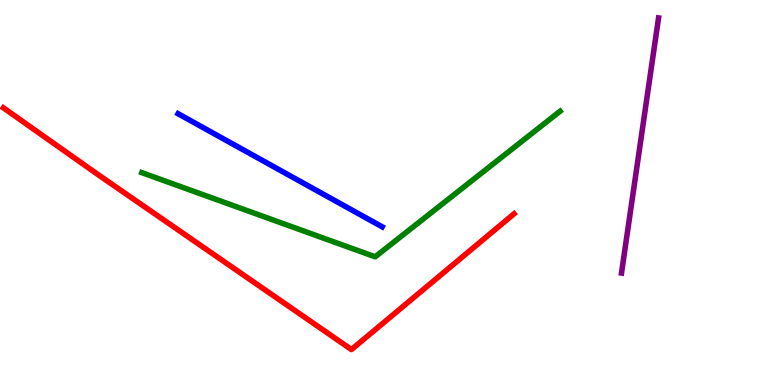[{'lines': ['blue', 'red'], 'intersections': []}, {'lines': ['green', 'red'], 'intersections': []}, {'lines': ['purple', 'red'], 'intersections': []}, {'lines': ['blue', 'green'], 'intersections': []}, {'lines': ['blue', 'purple'], 'intersections': []}, {'lines': ['green', 'purple'], 'intersections': []}]